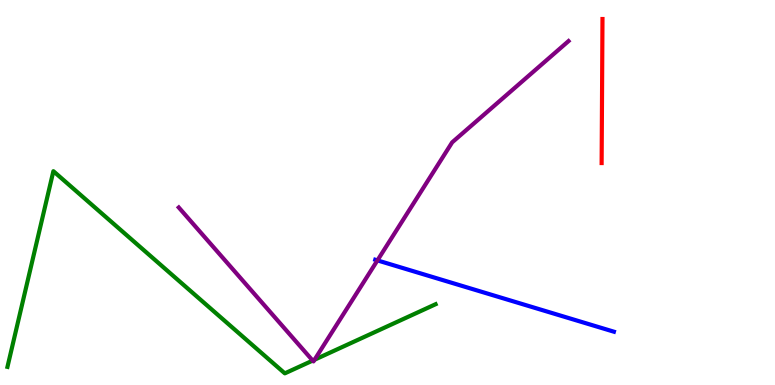[{'lines': ['blue', 'red'], 'intersections': []}, {'lines': ['green', 'red'], 'intersections': []}, {'lines': ['purple', 'red'], 'intersections': []}, {'lines': ['blue', 'green'], 'intersections': []}, {'lines': ['blue', 'purple'], 'intersections': [{'x': 4.87, 'y': 3.24}]}, {'lines': ['green', 'purple'], 'intersections': [{'x': 4.03, 'y': 0.634}, {'x': 4.06, 'y': 0.656}]}]